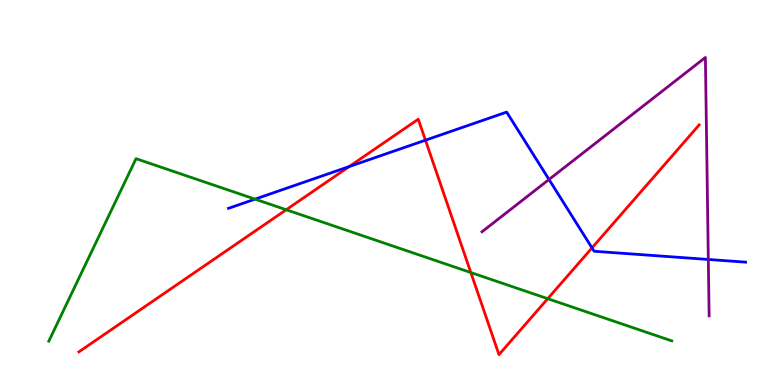[{'lines': ['blue', 'red'], 'intersections': [{'x': 4.51, 'y': 5.67}, {'x': 5.49, 'y': 6.36}, {'x': 7.64, 'y': 3.56}]}, {'lines': ['green', 'red'], 'intersections': [{'x': 3.69, 'y': 4.55}, {'x': 6.08, 'y': 2.92}, {'x': 7.07, 'y': 2.24}]}, {'lines': ['purple', 'red'], 'intersections': []}, {'lines': ['blue', 'green'], 'intersections': [{'x': 3.29, 'y': 4.83}]}, {'lines': ['blue', 'purple'], 'intersections': [{'x': 7.08, 'y': 5.34}, {'x': 9.14, 'y': 3.26}]}, {'lines': ['green', 'purple'], 'intersections': []}]